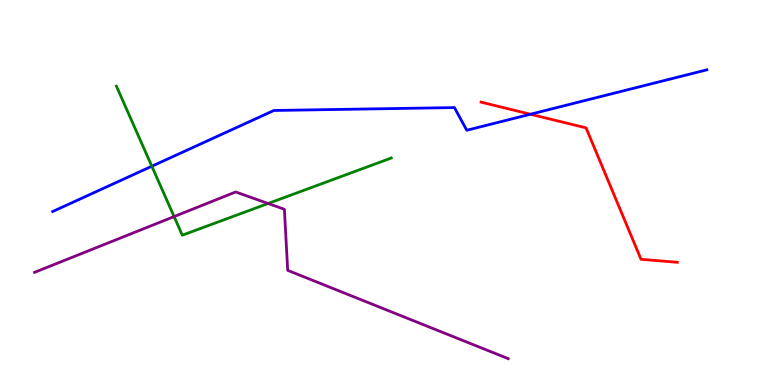[{'lines': ['blue', 'red'], 'intersections': [{'x': 6.84, 'y': 7.03}]}, {'lines': ['green', 'red'], 'intersections': []}, {'lines': ['purple', 'red'], 'intersections': []}, {'lines': ['blue', 'green'], 'intersections': [{'x': 1.96, 'y': 5.68}]}, {'lines': ['blue', 'purple'], 'intersections': []}, {'lines': ['green', 'purple'], 'intersections': [{'x': 2.25, 'y': 4.37}, {'x': 3.46, 'y': 4.71}]}]